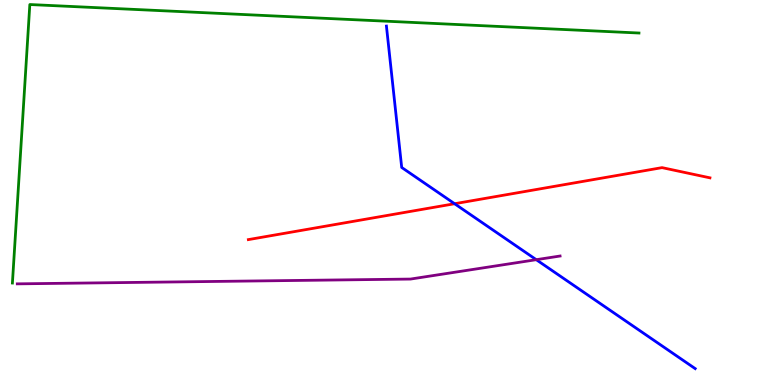[{'lines': ['blue', 'red'], 'intersections': [{'x': 5.87, 'y': 4.71}]}, {'lines': ['green', 'red'], 'intersections': []}, {'lines': ['purple', 'red'], 'intersections': []}, {'lines': ['blue', 'green'], 'intersections': []}, {'lines': ['blue', 'purple'], 'intersections': [{'x': 6.92, 'y': 3.25}]}, {'lines': ['green', 'purple'], 'intersections': []}]